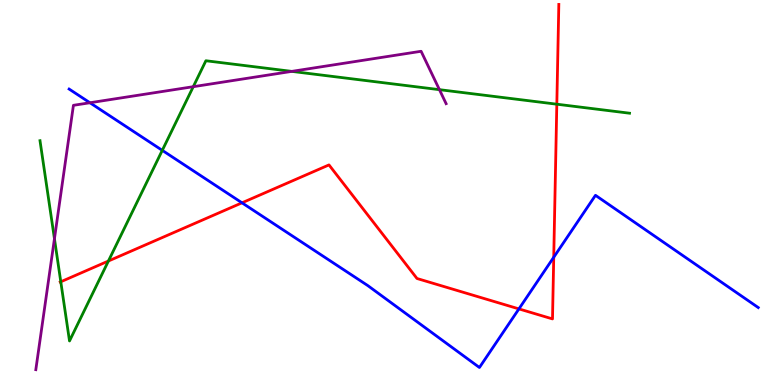[{'lines': ['blue', 'red'], 'intersections': [{'x': 3.12, 'y': 4.73}, {'x': 6.7, 'y': 1.98}, {'x': 7.15, 'y': 3.32}]}, {'lines': ['green', 'red'], 'intersections': [{'x': 0.784, 'y': 2.68}, {'x': 1.4, 'y': 3.22}, {'x': 7.18, 'y': 7.29}]}, {'lines': ['purple', 'red'], 'intersections': []}, {'lines': ['blue', 'green'], 'intersections': [{'x': 2.09, 'y': 6.09}]}, {'lines': ['blue', 'purple'], 'intersections': [{'x': 1.16, 'y': 7.33}]}, {'lines': ['green', 'purple'], 'intersections': [{'x': 0.703, 'y': 3.8}, {'x': 2.49, 'y': 7.75}, {'x': 3.76, 'y': 8.15}, {'x': 5.67, 'y': 7.67}]}]